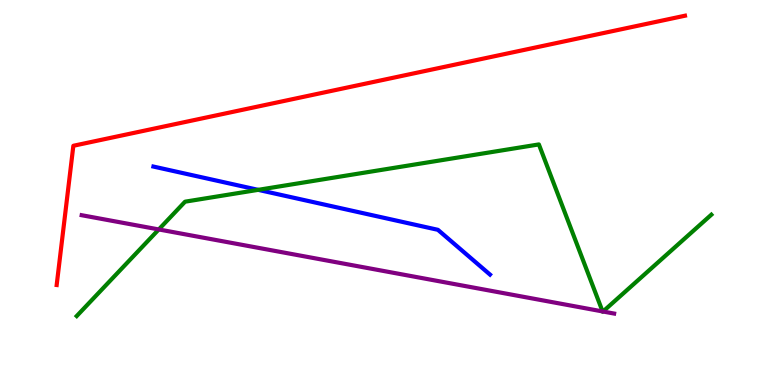[{'lines': ['blue', 'red'], 'intersections': []}, {'lines': ['green', 'red'], 'intersections': []}, {'lines': ['purple', 'red'], 'intersections': []}, {'lines': ['blue', 'green'], 'intersections': [{'x': 3.33, 'y': 5.07}]}, {'lines': ['blue', 'purple'], 'intersections': []}, {'lines': ['green', 'purple'], 'intersections': [{'x': 2.05, 'y': 4.04}, {'x': 7.78, 'y': 1.91}, {'x': 7.78, 'y': 1.91}]}]